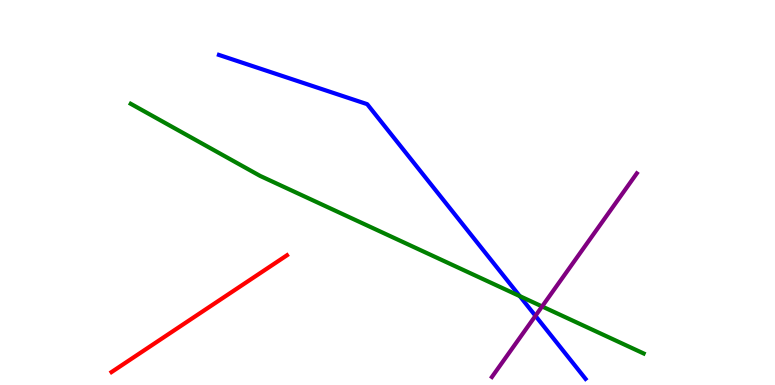[{'lines': ['blue', 'red'], 'intersections': []}, {'lines': ['green', 'red'], 'intersections': []}, {'lines': ['purple', 'red'], 'intersections': []}, {'lines': ['blue', 'green'], 'intersections': [{'x': 6.71, 'y': 2.31}]}, {'lines': ['blue', 'purple'], 'intersections': [{'x': 6.91, 'y': 1.8}]}, {'lines': ['green', 'purple'], 'intersections': [{'x': 6.99, 'y': 2.04}]}]